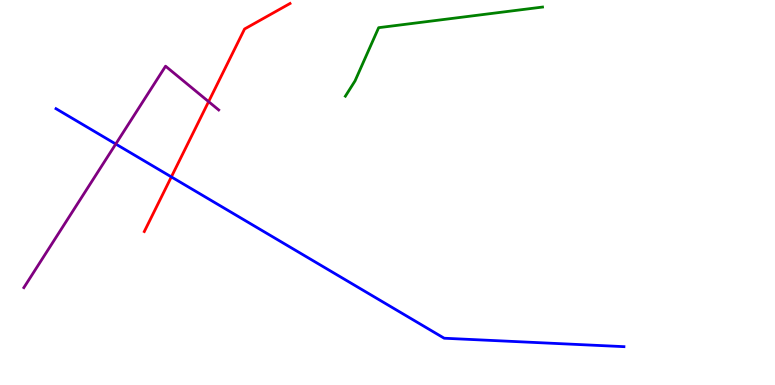[{'lines': ['blue', 'red'], 'intersections': [{'x': 2.21, 'y': 5.41}]}, {'lines': ['green', 'red'], 'intersections': []}, {'lines': ['purple', 'red'], 'intersections': [{'x': 2.69, 'y': 7.36}]}, {'lines': ['blue', 'green'], 'intersections': []}, {'lines': ['blue', 'purple'], 'intersections': [{'x': 1.49, 'y': 6.26}]}, {'lines': ['green', 'purple'], 'intersections': []}]